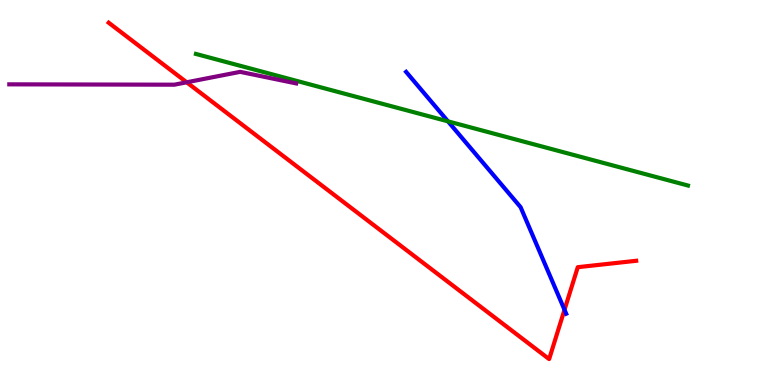[{'lines': ['blue', 'red'], 'intersections': [{'x': 7.28, 'y': 1.95}]}, {'lines': ['green', 'red'], 'intersections': []}, {'lines': ['purple', 'red'], 'intersections': [{'x': 2.41, 'y': 7.86}]}, {'lines': ['blue', 'green'], 'intersections': [{'x': 5.78, 'y': 6.85}]}, {'lines': ['blue', 'purple'], 'intersections': []}, {'lines': ['green', 'purple'], 'intersections': []}]